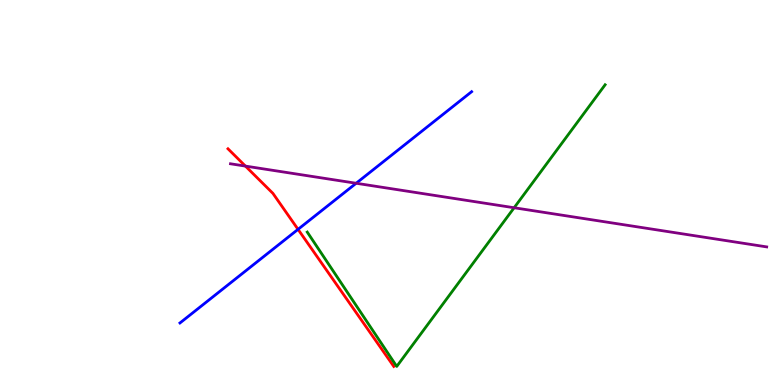[{'lines': ['blue', 'red'], 'intersections': [{'x': 3.85, 'y': 4.04}]}, {'lines': ['green', 'red'], 'intersections': []}, {'lines': ['purple', 'red'], 'intersections': [{'x': 3.17, 'y': 5.69}]}, {'lines': ['blue', 'green'], 'intersections': []}, {'lines': ['blue', 'purple'], 'intersections': [{'x': 4.6, 'y': 5.24}]}, {'lines': ['green', 'purple'], 'intersections': [{'x': 6.63, 'y': 4.6}]}]